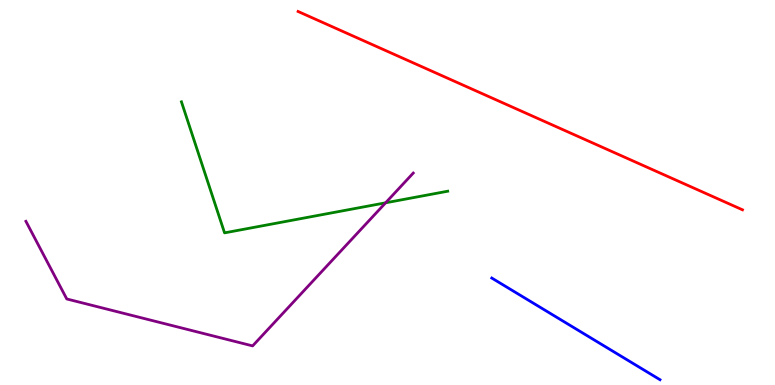[{'lines': ['blue', 'red'], 'intersections': []}, {'lines': ['green', 'red'], 'intersections': []}, {'lines': ['purple', 'red'], 'intersections': []}, {'lines': ['blue', 'green'], 'intersections': []}, {'lines': ['blue', 'purple'], 'intersections': []}, {'lines': ['green', 'purple'], 'intersections': [{'x': 4.98, 'y': 4.73}]}]